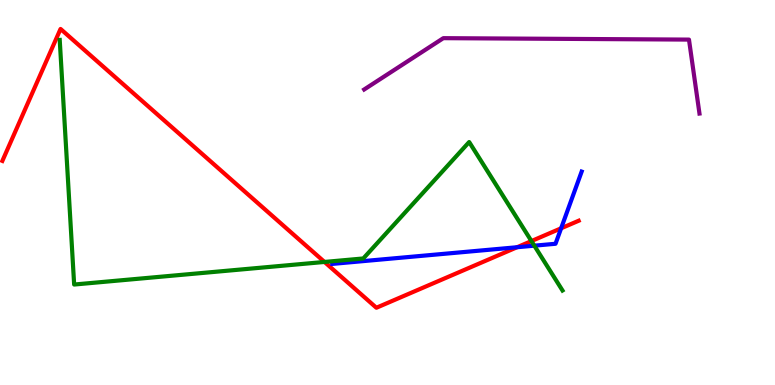[{'lines': ['blue', 'red'], 'intersections': [{'x': 6.67, 'y': 3.58}, {'x': 7.24, 'y': 4.07}]}, {'lines': ['green', 'red'], 'intersections': [{'x': 4.19, 'y': 3.2}, {'x': 6.86, 'y': 3.74}]}, {'lines': ['purple', 'red'], 'intersections': []}, {'lines': ['blue', 'green'], 'intersections': [{'x': 6.89, 'y': 3.62}]}, {'lines': ['blue', 'purple'], 'intersections': []}, {'lines': ['green', 'purple'], 'intersections': []}]